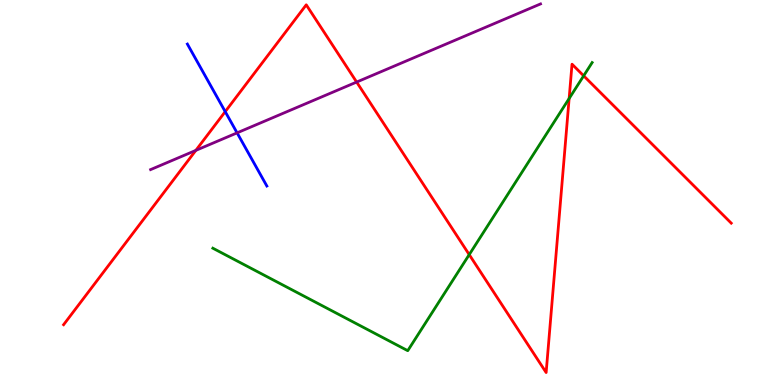[{'lines': ['blue', 'red'], 'intersections': [{'x': 2.91, 'y': 7.1}]}, {'lines': ['green', 'red'], 'intersections': [{'x': 6.05, 'y': 3.39}, {'x': 7.34, 'y': 7.44}, {'x': 7.53, 'y': 8.03}]}, {'lines': ['purple', 'red'], 'intersections': [{'x': 2.53, 'y': 6.09}, {'x': 4.6, 'y': 7.87}]}, {'lines': ['blue', 'green'], 'intersections': []}, {'lines': ['blue', 'purple'], 'intersections': [{'x': 3.06, 'y': 6.55}]}, {'lines': ['green', 'purple'], 'intersections': []}]